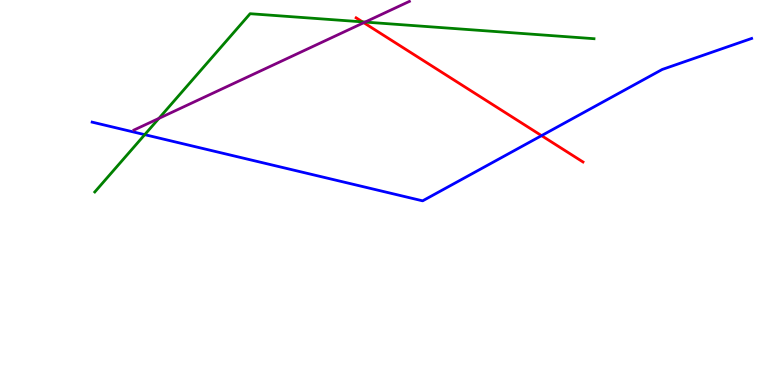[{'lines': ['blue', 'red'], 'intersections': [{'x': 6.99, 'y': 6.48}]}, {'lines': ['green', 'red'], 'intersections': [{'x': 4.68, 'y': 9.43}]}, {'lines': ['purple', 'red'], 'intersections': [{'x': 4.69, 'y': 9.41}]}, {'lines': ['blue', 'green'], 'intersections': [{'x': 1.87, 'y': 6.5}]}, {'lines': ['blue', 'purple'], 'intersections': []}, {'lines': ['green', 'purple'], 'intersections': [{'x': 2.05, 'y': 6.92}, {'x': 4.71, 'y': 9.43}]}]